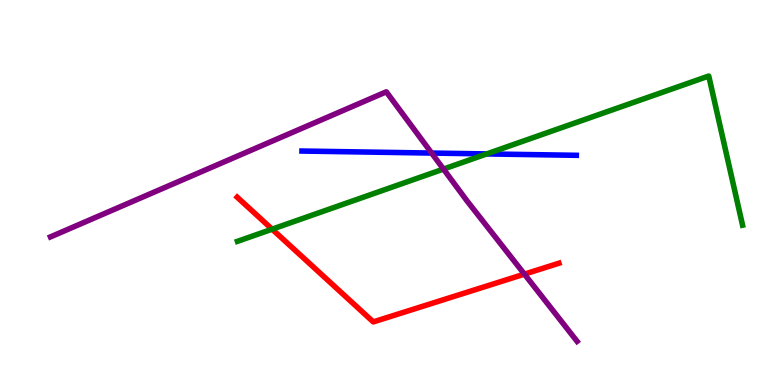[{'lines': ['blue', 'red'], 'intersections': []}, {'lines': ['green', 'red'], 'intersections': [{'x': 3.51, 'y': 4.05}]}, {'lines': ['purple', 'red'], 'intersections': [{'x': 6.77, 'y': 2.88}]}, {'lines': ['blue', 'green'], 'intersections': [{'x': 6.28, 'y': 6.0}]}, {'lines': ['blue', 'purple'], 'intersections': [{'x': 5.57, 'y': 6.02}]}, {'lines': ['green', 'purple'], 'intersections': [{'x': 5.72, 'y': 5.61}]}]